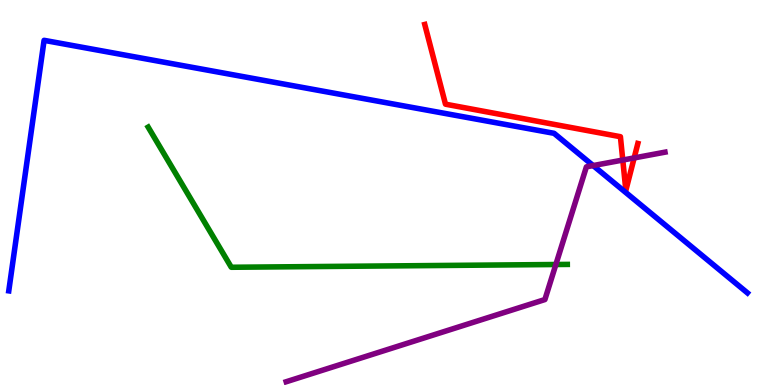[{'lines': ['blue', 'red'], 'intersections': []}, {'lines': ['green', 'red'], 'intersections': []}, {'lines': ['purple', 'red'], 'intersections': [{'x': 8.04, 'y': 5.84}, {'x': 8.18, 'y': 5.9}]}, {'lines': ['blue', 'green'], 'intersections': []}, {'lines': ['blue', 'purple'], 'intersections': [{'x': 7.65, 'y': 5.7}]}, {'lines': ['green', 'purple'], 'intersections': [{'x': 7.17, 'y': 3.13}]}]